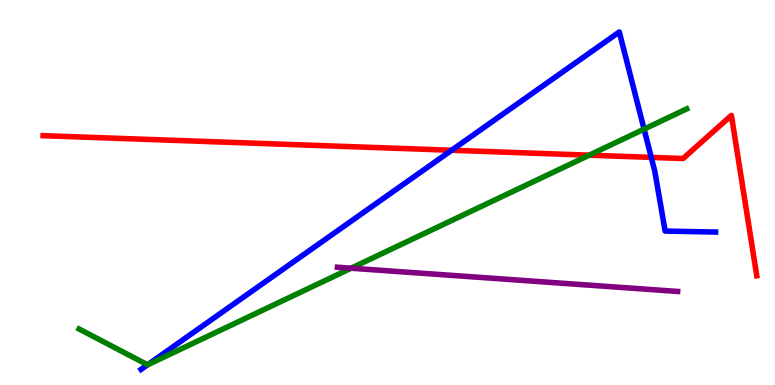[{'lines': ['blue', 'red'], 'intersections': [{'x': 5.83, 'y': 6.1}, {'x': 8.4, 'y': 5.91}]}, {'lines': ['green', 'red'], 'intersections': [{'x': 7.6, 'y': 5.97}]}, {'lines': ['purple', 'red'], 'intersections': []}, {'lines': ['blue', 'green'], 'intersections': [{'x': 1.9, 'y': 0.525}, {'x': 8.31, 'y': 6.65}]}, {'lines': ['blue', 'purple'], 'intersections': []}, {'lines': ['green', 'purple'], 'intersections': [{'x': 4.53, 'y': 3.03}]}]